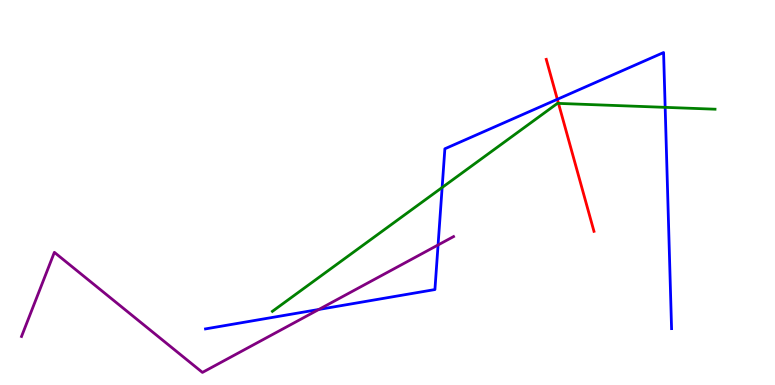[{'lines': ['blue', 'red'], 'intersections': [{'x': 7.19, 'y': 7.42}]}, {'lines': ['green', 'red'], 'intersections': [{'x': 7.21, 'y': 7.31}]}, {'lines': ['purple', 'red'], 'intersections': []}, {'lines': ['blue', 'green'], 'intersections': [{'x': 5.7, 'y': 5.13}, {'x': 8.58, 'y': 7.21}]}, {'lines': ['blue', 'purple'], 'intersections': [{'x': 4.11, 'y': 1.96}, {'x': 5.65, 'y': 3.64}]}, {'lines': ['green', 'purple'], 'intersections': []}]